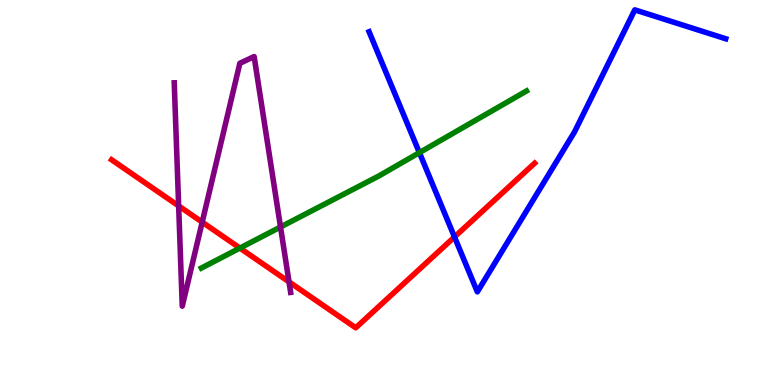[{'lines': ['blue', 'red'], 'intersections': [{'x': 5.86, 'y': 3.85}]}, {'lines': ['green', 'red'], 'intersections': [{'x': 3.1, 'y': 3.56}]}, {'lines': ['purple', 'red'], 'intersections': [{'x': 2.31, 'y': 4.65}, {'x': 2.61, 'y': 4.23}, {'x': 3.73, 'y': 2.68}]}, {'lines': ['blue', 'green'], 'intersections': [{'x': 5.41, 'y': 6.04}]}, {'lines': ['blue', 'purple'], 'intersections': []}, {'lines': ['green', 'purple'], 'intersections': [{'x': 3.62, 'y': 4.1}]}]